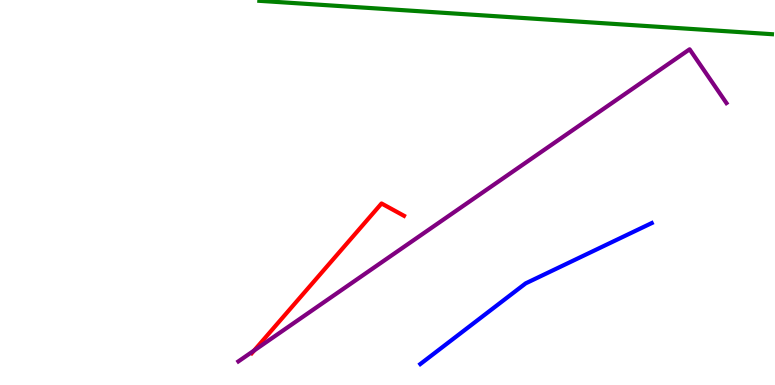[{'lines': ['blue', 'red'], 'intersections': []}, {'lines': ['green', 'red'], 'intersections': []}, {'lines': ['purple', 'red'], 'intersections': [{'x': 3.28, 'y': 0.896}]}, {'lines': ['blue', 'green'], 'intersections': []}, {'lines': ['blue', 'purple'], 'intersections': []}, {'lines': ['green', 'purple'], 'intersections': []}]